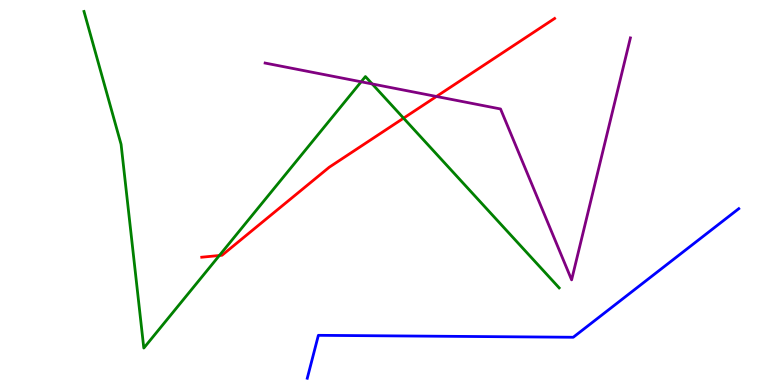[{'lines': ['blue', 'red'], 'intersections': []}, {'lines': ['green', 'red'], 'intersections': [{'x': 2.83, 'y': 3.36}, {'x': 5.21, 'y': 6.93}]}, {'lines': ['purple', 'red'], 'intersections': [{'x': 5.63, 'y': 7.49}]}, {'lines': ['blue', 'green'], 'intersections': []}, {'lines': ['blue', 'purple'], 'intersections': []}, {'lines': ['green', 'purple'], 'intersections': [{'x': 4.66, 'y': 7.88}, {'x': 4.8, 'y': 7.82}]}]